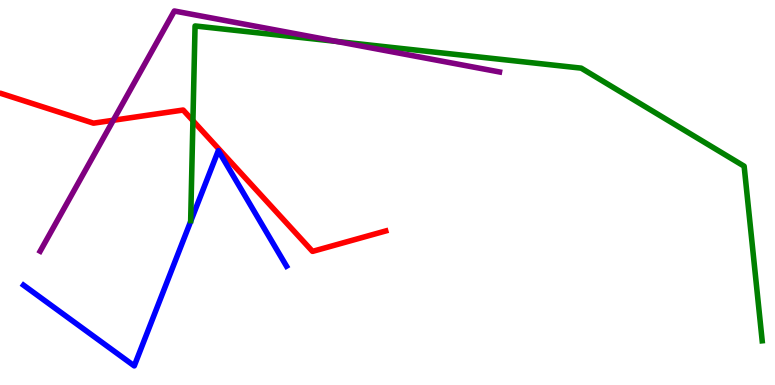[{'lines': ['blue', 'red'], 'intersections': []}, {'lines': ['green', 'red'], 'intersections': [{'x': 2.49, 'y': 6.86}]}, {'lines': ['purple', 'red'], 'intersections': [{'x': 1.46, 'y': 6.88}]}, {'lines': ['blue', 'green'], 'intersections': []}, {'lines': ['blue', 'purple'], 'intersections': []}, {'lines': ['green', 'purple'], 'intersections': [{'x': 4.34, 'y': 8.92}]}]